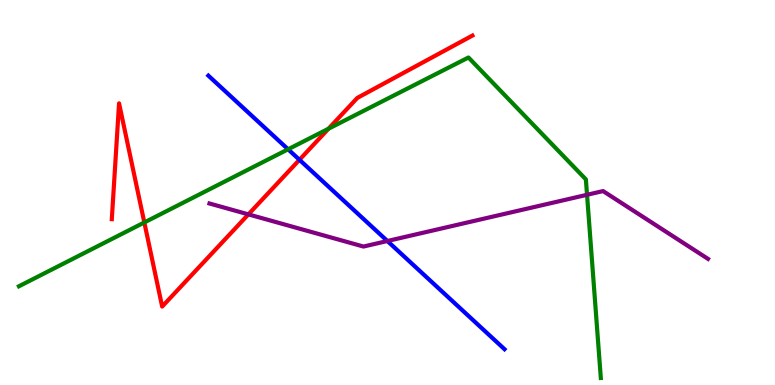[{'lines': ['blue', 'red'], 'intersections': [{'x': 3.86, 'y': 5.85}]}, {'lines': ['green', 'red'], 'intersections': [{'x': 1.86, 'y': 4.22}, {'x': 4.24, 'y': 6.66}]}, {'lines': ['purple', 'red'], 'intersections': [{'x': 3.21, 'y': 4.43}]}, {'lines': ['blue', 'green'], 'intersections': [{'x': 3.72, 'y': 6.12}]}, {'lines': ['blue', 'purple'], 'intersections': [{'x': 5.0, 'y': 3.74}]}, {'lines': ['green', 'purple'], 'intersections': [{'x': 7.57, 'y': 4.94}]}]